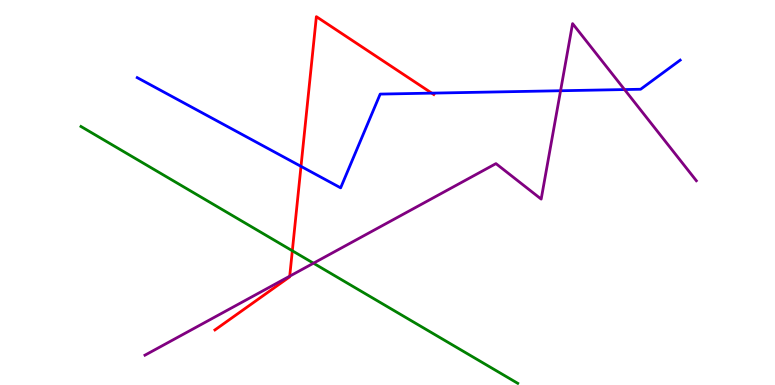[{'lines': ['blue', 'red'], 'intersections': [{'x': 3.88, 'y': 5.68}, {'x': 5.57, 'y': 7.58}]}, {'lines': ['green', 'red'], 'intersections': [{'x': 3.77, 'y': 3.49}]}, {'lines': ['purple', 'red'], 'intersections': [{'x': 3.74, 'y': 2.83}]}, {'lines': ['blue', 'green'], 'intersections': []}, {'lines': ['blue', 'purple'], 'intersections': [{'x': 7.23, 'y': 7.64}, {'x': 8.06, 'y': 7.67}]}, {'lines': ['green', 'purple'], 'intersections': [{'x': 4.04, 'y': 3.16}]}]